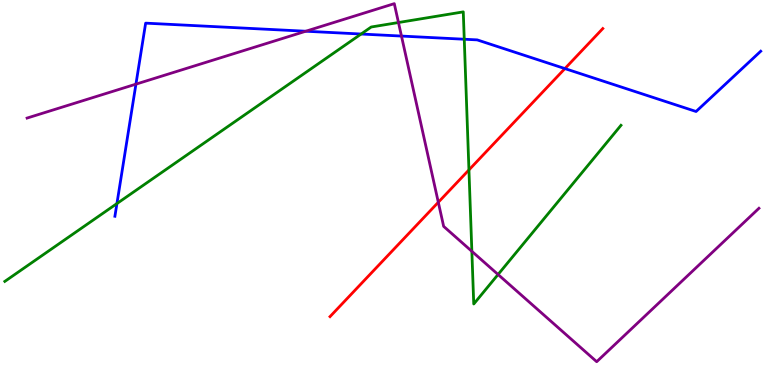[{'lines': ['blue', 'red'], 'intersections': [{'x': 7.29, 'y': 8.22}]}, {'lines': ['green', 'red'], 'intersections': [{'x': 6.05, 'y': 5.59}]}, {'lines': ['purple', 'red'], 'intersections': [{'x': 5.66, 'y': 4.75}]}, {'lines': ['blue', 'green'], 'intersections': [{'x': 1.51, 'y': 4.71}, {'x': 4.66, 'y': 9.12}, {'x': 5.99, 'y': 8.98}]}, {'lines': ['blue', 'purple'], 'intersections': [{'x': 1.75, 'y': 7.81}, {'x': 3.95, 'y': 9.19}, {'x': 5.18, 'y': 9.06}]}, {'lines': ['green', 'purple'], 'intersections': [{'x': 5.14, 'y': 9.41}, {'x': 6.09, 'y': 3.47}, {'x': 6.43, 'y': 2.87}]}]